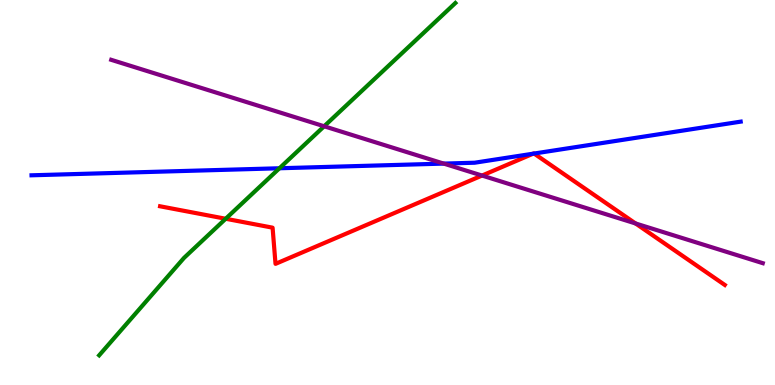[{'lines': ['blue', 'red'], 'intersections': [{'x': 6.88, 'y': 6.01}, {'x': 6.89, 'y': 6.01}]}, {'lines': ['green', 'red'], 'intersections': [{'x': 2.91, 'y': 4.32}]}, {'lines': ['purple', 'red'], 'intersections': [{'x': 6.22, 'y': 5.44}, {'x': 8.2, 'y': 4.2}]}, {'lines': ['blue', 'green'], 'intersections': [{'x': 3.61, 'y': 5.63}]}, {'lines': ['blue', 'purple'], 'intersections': [{'x': 5.73, 'y': 5.75}]}, {'lines': ['green', 'purple'], 'intersections': [{'x': 4.18, 'y': 6.72}]}]